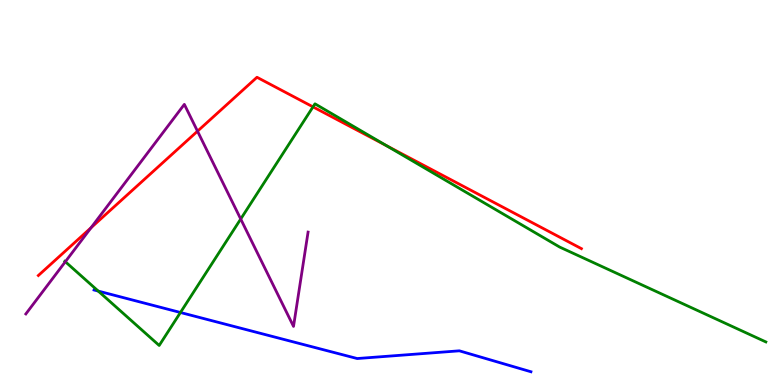[{'lines': ['blue', 'red'], 'intersections': []}, {'lines': ['green', 'red'], 'intersections': [{'x': 4.04, 'y': 7.22}, {'x': 4.99, 'y': 6.22}]}, {'lines': ['purple', 'red'], 'intersections': [{'x': 1.17, 'y': 4.09}, {'x': 2.55, 'y': 6.59}]}, {'lines': ['blue', 'green'], 'intersections': [{'x': 1.27, 'y': 2.44}, {'x': 2.33, 'y': 1.88}]}, {'lines': ['blue', 'purple'], 'intersections': []}, {'lines': ['green', 'purple'], 'intersections': [{'x': 0.843, 'y': 3.2}, {'x': 3.11, 'y': 4.31}]}]